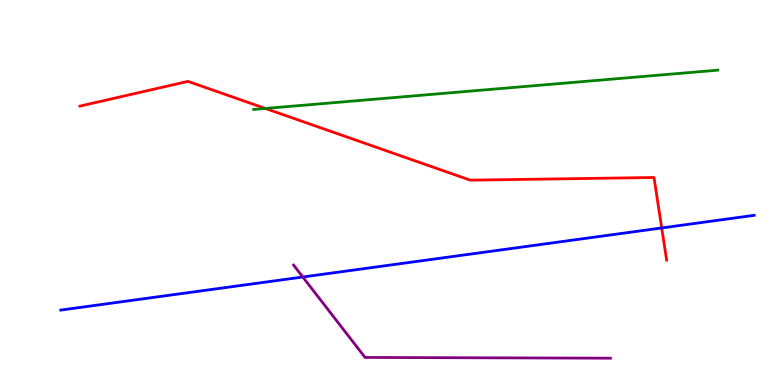[{'lines': ['blue', 'red'], 'intersections': [{'x': 8.54, 'y': 4.08}]}, {'lines': ['green', 'red'], 'intersections': [{'x': 3.42, 'y': 7.18}]}, {'lines': ['purple', 'red'], 'intersections': []}, {'lines': ['blue', 'green'], 'intersections': []}, {'lines': ['blue', 'purple'], 'intersections': [{'x': 3.91, 'y': 2.81}]}, {'lines': ['green', 'purple'], 'intersections': []}]